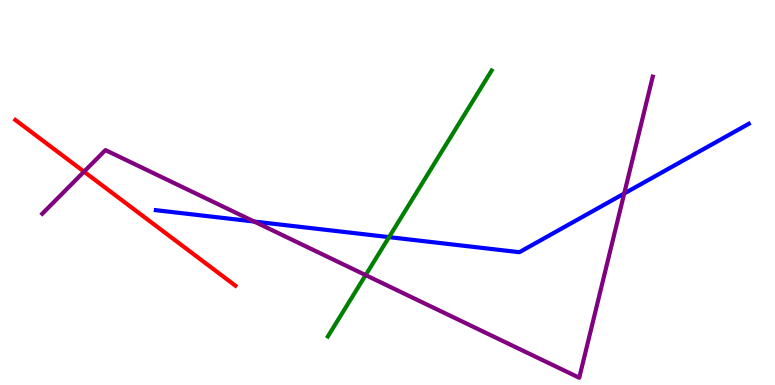[{'lines': ['blue', 'red'], 'intersections': []}, {'lines': ['green', 'red'], 'intersections': []}, {'lines': ['purple', 'red'], 'intersections': [{'x': 1.08, 'y': 5.54}]}, {'lines': ['blue', 'green'], 'intersections': [{'x': 5.02, 'y': 3.84}]}, {'lines': ['blue', 'purple'], 'intersections': [{'x': 3.28, 'y': 4.25}, {'x': 8.05, 'y': 4.97}]}, {'lines': ['green', 'purple'], 'intersections': [{'x': 4.72, 'y': 2.85}]}]